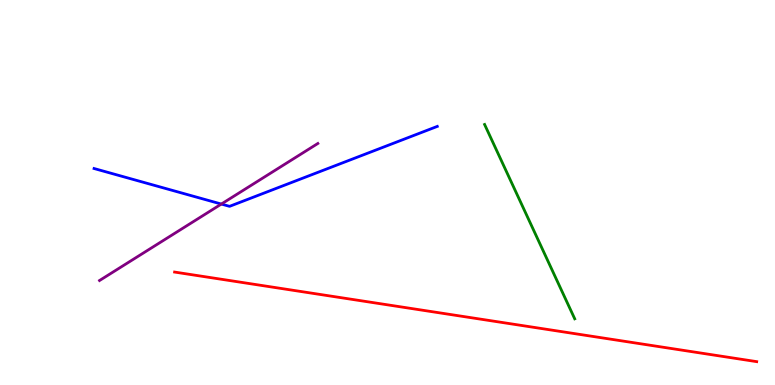[{'lines': ['blue', 'red'], 'intersections': []}, {'lines': ['green', 'red'], 'intersections': []}, {'lines': ['purple', 'red'], 'intersections': []}, {'lines': ['blue', 'green'], 'intersections': []}, {'lines': ['blue', 'purple'], 'intersections': [{'x': 2.86, 'y': 4.7}]}, {'lines': ['green', 'purple'], 'intersections': []}]